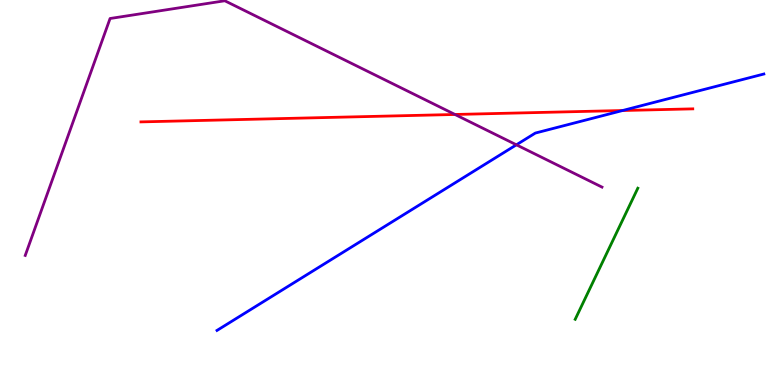[{'lines': ['blue', 'red'], 'intersections': [{'x': 8.03, 'y': 7.13}]}, {'lines': ['green', 'red'], 'intersections': []}, {'lines': ['purple', 'red'], 'intersections': [{'x': 5.87, 'y': 7.03}]}, {'lines': ['blue', 'green'], 'intersections': []}, {'lines': ['blue', 'purple'], 'intersections': [{'x': 6.66, 'y': 6.24}]}, {'lines': ['green', 'purple'], 'intersections': []}]